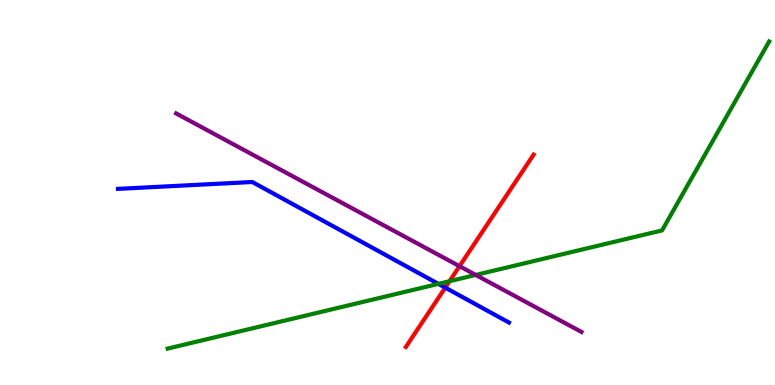[{'lines': ['blue', 'red'], 'intersections': [{'x': 5.75, 'y': 2.53}]}, {'lines': ['green', 'red'], 'intersections': [{'x': 5.8, 'y': 2.7}]}, {'lines': ['purple', 'red'], 'intersections': [{'x': 5.93, 'y': 3.09}]}, {'lines': ['blue', 'green'], 'intersections': [{'x': 5.66, 'y': 2.63}]}, {'lines': ['blue', 'purple'], 'intersections': []}, {'lines': ['green', 'purple'], 'intersections': [{'x': 6.14, 'y': 2.86}]}]